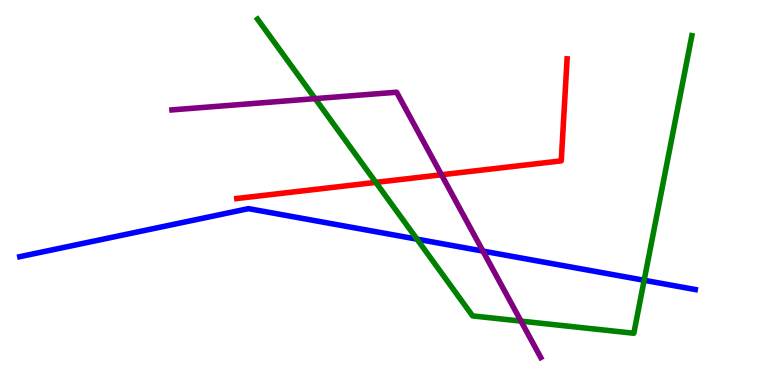[{'lines': ['blue', 'red'], 'intersections': []}, {'lines': ['green', 'red'], 'intersections': [{'x': 4.85, 'y': 5.26}]}, {'lines': ['purple', 'red'], 'intersections': [{'x': 5.7, 'y': 5.46}]}, {'lines': ['blue', 'green'], 'intersections': [{'x': 5.38, 'y': 3.79}, {'x': 8.31, 'y': 2.72}]}, {'lines': ['blue', 'purple'], 'intersections': [{'x': 6.23, 'y': 3.48}]}, {'lines': ['green', 'purple'], 'intersections': [{'x': 4.07, 'y': 7.44}, {'x': 6.72, 'y': 1.66}]}]